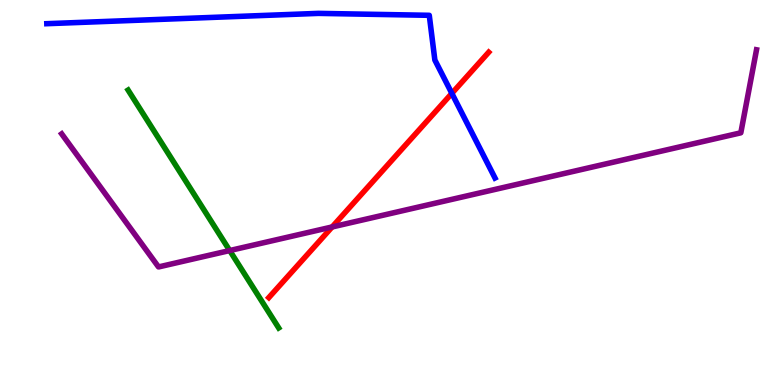[{'lines': ['blue', 'red'], 'intersections': [{'x': 5.83, 'y': 7.58}]}, {'lines': ['green', 'red'], 'intersections': []}, {'lines': ['purple', 'red'], 'intersections': [{'x': 4.29, 'y': 4.11}]}, {'lines': ['blue', 'green'], 'intersections': []}, {'lines': ['blue', 'purple'], 'intersections': []}, {'lines': ['green', 'purple'], 'intersections': [{'x': 2.96, 'y': 3.49}]}]